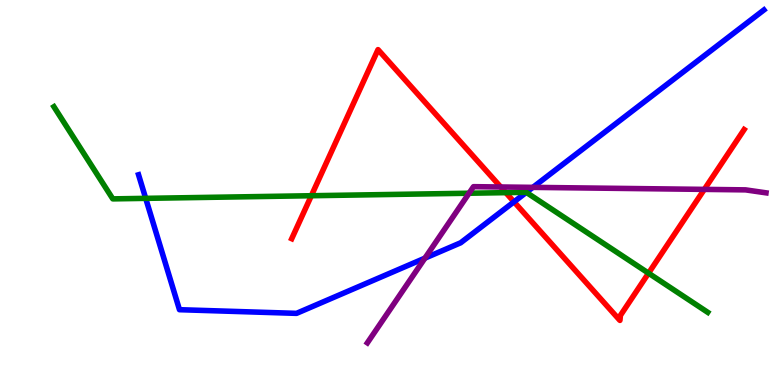[{'lines': ['blue', 'red'], 'intersections': [{'x': 6.63, 'y': 4.76}]}, {'lines': ['green', 'red'], 'intersections': [{'x': 4.02, 'y': 4.92}, {'x': 6.53, 'y': 5.0}, {'x': 8.37, 'y': 2.9}]}, {'lines': ['purple', 'red'], 'intersections': [{'x': 6.46, 'y': 5.14}, {'x': 9.09, 'y': 5.08}]}, {'lines': ['blue', 'green'], 'intersections': [{'x': 1.88, 'y': 4.85}, {'x': 6.79, 'y': 5.0}]}, {'lines': ['blue', 'purple'], 'intersections': [{'x': 5.48, 'y': 3.29}, {'x': 6.88, 'y': 5.13}]}, {'lines': ['green', 'purple'], 'intersections': [{'x': 6.05, 'y': 4.98}]}]